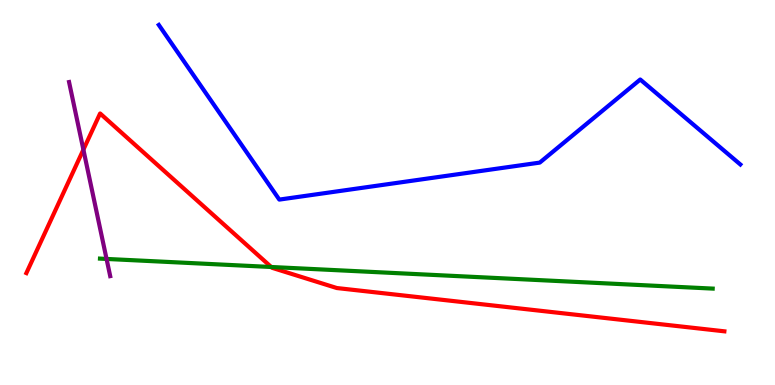[{'lines': ['blue', 'red'], 'intersections': []}, {'lines': ['green', 'red'], 'intersections': [{'x': 3.5, 'y': 3.07}]}, {'lines': ['purple', 'red'], 'intersections': [{'x': 1.08, 'y': 6.11}]}, {'lines': ['blue', 'green'], 'intersections': []}, {'lines': ['blue', 'purple'], 'intersections': []}, {'lines': ['green', 'purple'], 'intersections': [{'x': 1.37, 'y': 3.27}]}]